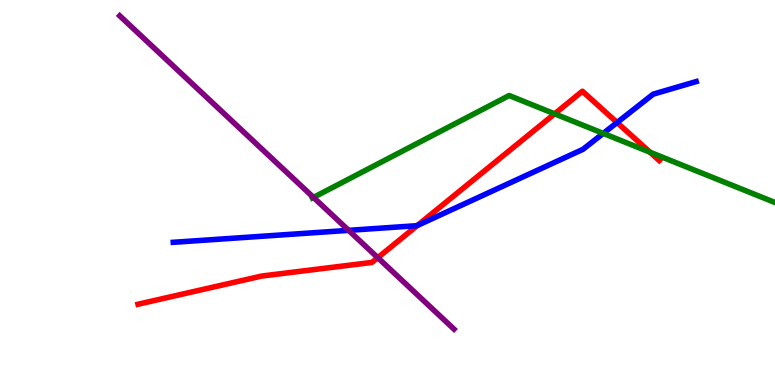[{'lines': ['blue', 'red'], 'intersections': [{'x': 5.39, 'y': 4.14}, {'x': 7.96, 'y': 6.82}]}, {'lines': ['green', 'red'], 'intersections': [{'x': 7.16, 'y': 7.04}, {'x': 8.39, 'y': 6.05}]}, {'lines': ['purple', 'red'], 'intersections': [{'x': 4.87, 'y': 3.31}]}, {'lines': ['blue', 'green'], 'intersections': [{'x': 7.78, 'y': 6.54}]}, {'lines': ['blue', 'purple'], 'intersections': [{'x': 4.5, 'y': 4.02}]}, {'lines': ['green', 'purple'], 'intersections': [{'x': 4.04, 'y': 4.87}]}]